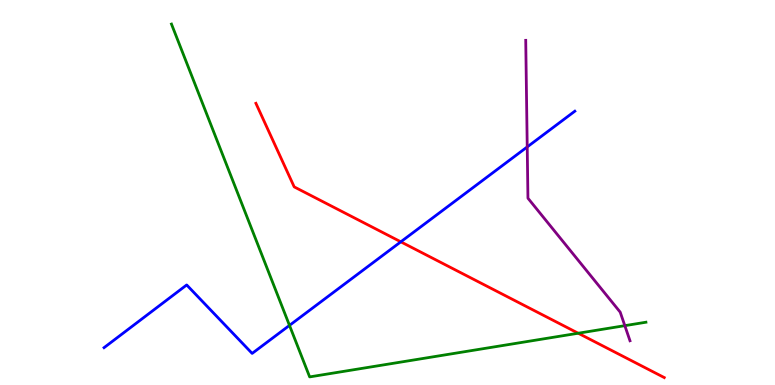[{'lines': ['blue', 'red'], 'intersections': [{'x': 5.17, 'y': 3.72}]}, {'lines': ['green', 'red'], 'intersections': [{'x': 7.46, 'y': 1.34}]}, {'lines': ['purple', 'red'], 'intersections': []}, {'lines': ['blue', 'green'], 'intersections': [{'x': 3.74, 'y': 1.55}]}, {'lines': ['blue', 'purple'], 'intersections': [{'x': 6.8, 'y': 6.18}]}, {'lines': ['green', 'purple'], 'intersections': [{'x': 8.06, 'y': 1.54}]}]